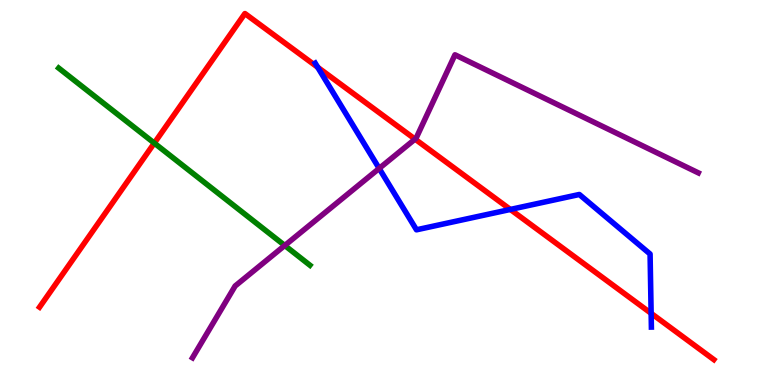[{'lines': ['blue', 'red'], 'intersections': [{'x': 4.1, 'y': 8.25}, {'x': 6.59, 'y': 4.56}, {'x': 8.4, 'y': 1.86}]}, {'lines': ['green', 'red'], 'intersections': [{'x': 1.99, 'y': 6.28}]}, {'lines': ['purple', 'red'], 'intersections': [{'x': 5.36, 'y': 6.39}]}, {'lines': ['blue', 'green'], 'intersections': []}, {'lines': ['blue', 'purple'], 'intersections': [{'x': 4.89, 'y': 5.63}]}, {'lines': ['green', 'purple'], 'intersections': [{'x': 3.67, 'y': 3.62}]}]